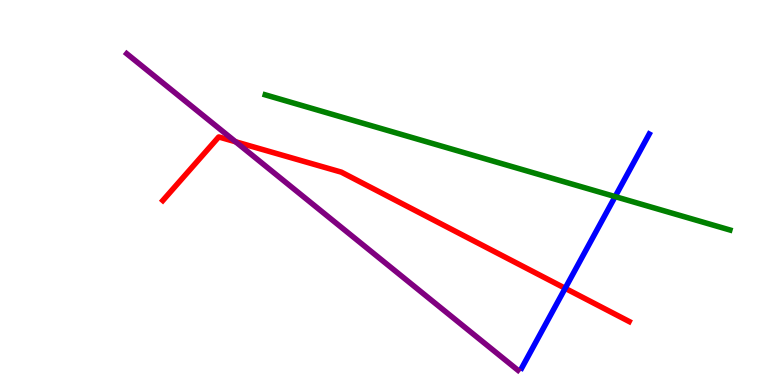[{'lines': ['blue', 'red'], 'intersections': [{'x': 7.29, 'y': 2.51}]}, {'lines': ['green', 'red'], 'intersections': []}, {'lines': ['purple', 'red'], 'intersections': [{'x': 3.04, 'y': 6.32}]}, {'lines': ['blue', 'green'], 'intersections': [{'x': 7.94, 'y': 4.89}]}, {'lines': ['blue', 'purple'], 'intersections': []}, {'lines': ['green', 'purple'], 'intersections': []}]